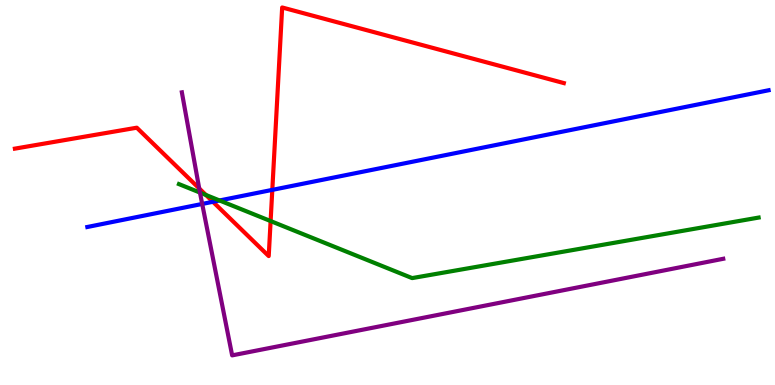[{'lines': ['blue', 'red'], 'intersections': [{'x': 2.75, 'y': 4.76}, {'x': 3.51, 'y': 5.07}]}, {'lines': ['green', 'red'], 'intersections': [{'x': 2.66, 'y': 4.94}, {'x': 3.49, 'y': 4.26}]}, {'lines': ['purple', 'red'], 'intersections': [{'x': 2.57, 'y': 5.11}]}, {'lines': ['blue', 'green'], 'intersections': [{'x': 2.83, 'y': 4.79}]}, {'lines': ['blue', 'purple'], 'intersections': [{'x': 2.61, 'y': 4.7}]}, {'lines': ['green', 'purple'], 'intersections': [{'x': 2.58, 'y': 5.0}]}]